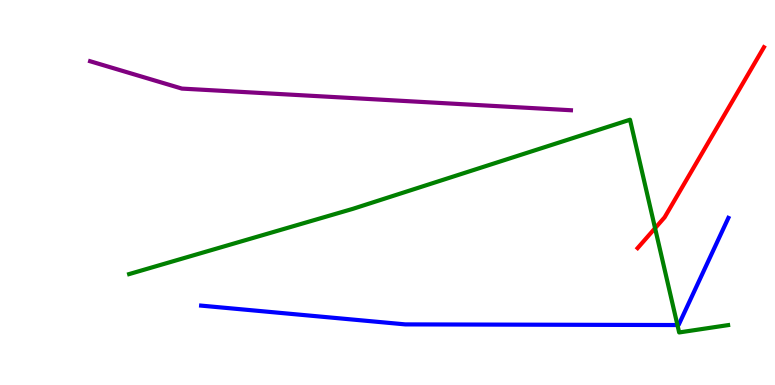[{'lines': ['blue', 'red'], 'intersections': []}, {'lines': ['green', 'red'], 'intersections': [{'x': 8.45, 'y': 4.07}]}, {'lines': ['purple', 'red'], 'intersections': []}, {'lines': ['blue', 'green'], 'intersections': [{'x': 8.74, 'y': 1.56}]}, {'lines': ['blue', 'purple'], 'intersections': []}, {'lines': ['green', 'purple'], 'intersections': []}]